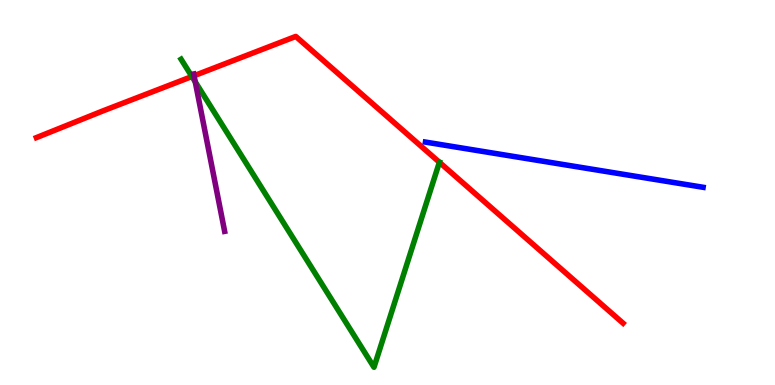[{'lines': ['blue', 'red'], 'intersections': []}, {'lines': ['green', 'red'], 'intersections': [{'x': 2.48, 'y': 8.01}, {'x': 5.67, 'y': 5.79}]}, {'lines': ['purple', 'red'], 'intersections': [{'x': 2.5, 'y': 8.03}]}, {'lines': ['blue', 'green'], 'intersections': []}, {'lines': ['blue', 'purple'], 'intersections': []}, {'lines': ['green', 'purple'], 'intersections': [{'x': 2.52, 'y': 7.87}]}]